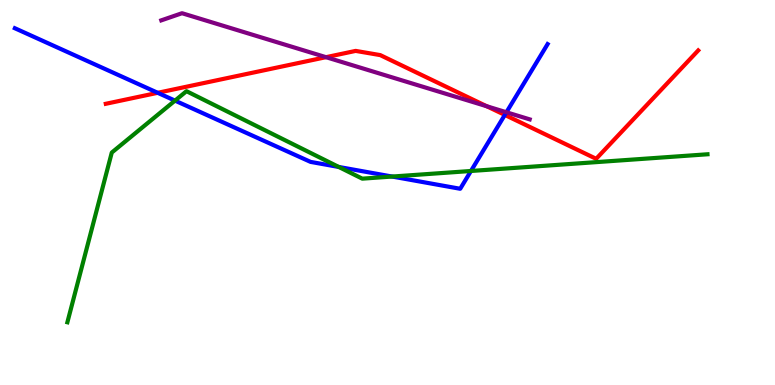[{'lines': ['blue', 'red'], 'intersections': [{'x': 2.03, 'y': 7.59}, {'x': 6.51, 'y': 7.01}]}, {'lines': ['green', 'red'], 'intersections': []}, {'lines': ['purple', 'red'], 'intersections': [{'x': 4.21, 'y': 8.51}, {'x': 6.28, 'y': 7.24}]}, {'lines': ['blue', 'green'], 'intersections': [{'x': 2.26, 'y': 7.39}, {'x': 4.37, 'y': 5.66}, {'x': 5.06, 'y': 5.41}, {'x': 6.08, 'y': 5.56}]}, {'lines': ['blue', 'purple'], 'intersections': [{'x': 6.53, 'y': 7.08}]}, {'lines': ['green', 'purple'], 'intersections': []}]